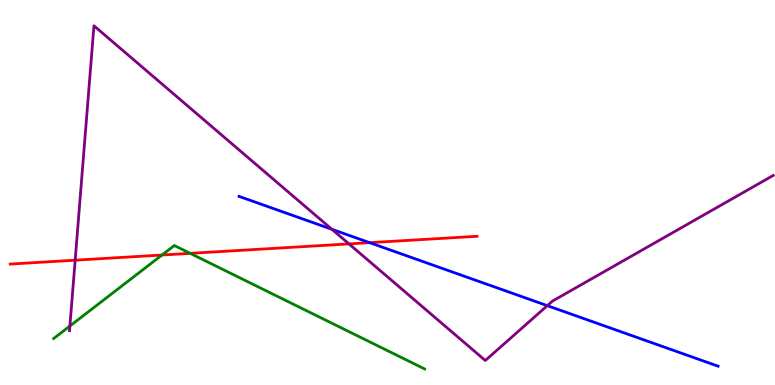[{'lines': ['blue', 'red'], 'intersections': [{'x': 4.77, 'y': 3.7}]}, {'lines': ['green', 'red'], 'intersections': [{'x': 2.09, 'y': 3.38}, {'x': 2.45, 'y': 3.42}]}, {'lines': ['purple', 'red'], 'intersections': [{'x': 0.97, 'y': 3.24}, {'x': 4.5, 'y': 3.66}]}, {'lines': ['blue', 'green'], 'intersections': []}, {'lines': ['blue', 'purple'], 'intersections': [{'x': 4.28, 'y': 4.04}, {'x': 7.06, 'y': 2.06}]}, {'lines': ['green', 'purple'], 'intersections': [{'x': 0.902, 'y': 1.53}]}]